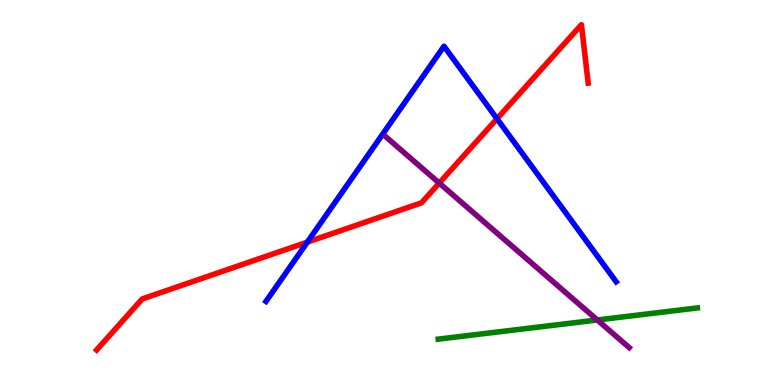[{'lines': ['blue', 'red'], 'intersections': [{'x': 3.97, 'y': 3.71}, {'x': 6.41, 'y': 6.92}]}, {'lines': ['green', 'red'], 'intersections': []}, {'lines': ['purple', 'red'], 'intersections': [{'x': 5.67, 'y': 5.24}]}, {'lines': ['blue', 'green'], 'intersections': []}, {'lines': ['blue', 'purple'], 'intersections': []}, {'lines': ['green', 'purple'], 'intersections': [{'x': 7.71, 'y': 1.69}]}]